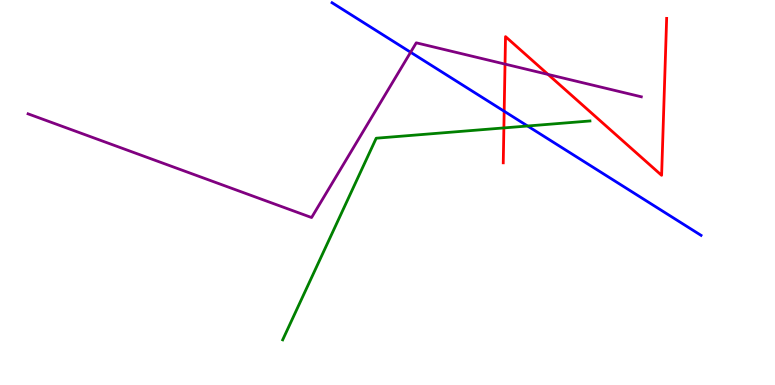[{'lines': ['blue', 'red'], 'intersections': [{'x': 6.51, 'y': 7.11}]}, {'lines': ['green', 'red'], 'intersections': [{'x': 6.5, 'y': 6.68}]}, {'lines': ['purple', 'red'], 'intersections': [{'x': 6.52, 'y': 8.34}, {'x': 7.07, 'y': 8.07}]}, {'lines': ['blue', 'green'], 'intersections': [{'x': 6.81, 'y': 6.73}]}, {'lines': ['blue', 'purple'], 'intersections': [{'x': 5.3, 'y': 8.64}]}, {'lines': ['green', 'purple'], 'intersections': []}]